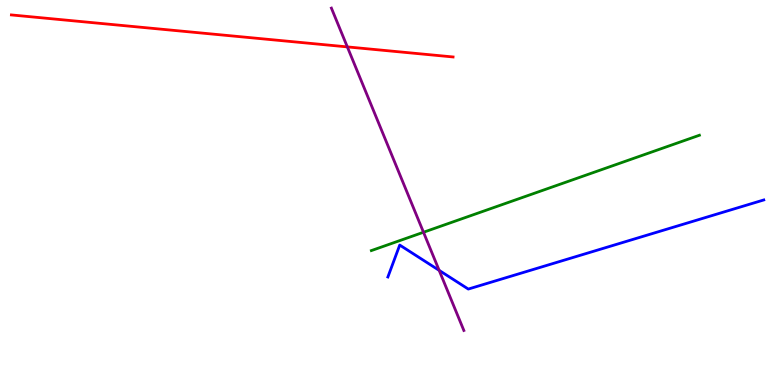[{'lines': ['blue', 'red'], 'intersections': []}, {'lines': ['green', 'red'], 'intersections': []}, {'lines': ['purple', 'red'], 'intersections': [{'x': 4.48, 'y': 8.78}]}, {'lines': ['blue', 'green'], 'intersections': []}, {'lines': ['blue', 'purple'], 'intersections': [{'x': 5.67, 'y': 2.98}]}, {'lines': ['green', 'purple'], 'intersections': [{'x': 5.46, 'y': 3.97}]}]